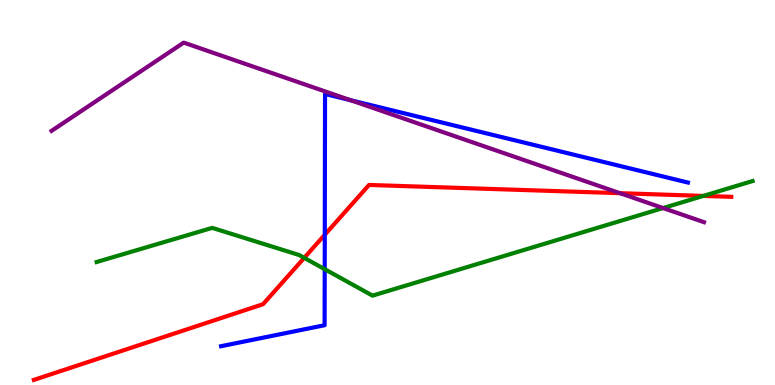[{'lines': ['blue', 'red'], 'intersections': [{'x': 4.19, 'y': 3.9}]}, {'lines': ['green', 'red'], 'intersections': [{'x': 3.93, 'y': 3.3}, {'x': 9.07, 'y': 4.91}]}, {'lines': ['purple', 'red'], 'intersections': [{'x': 8.0, 'y': 4.98}]}, {'lines': ['blue', 'green'], 'intersections': [{'x': 4.19, 'y': 3.01}]}, {'lines': ['blue', 'purple'], 'intersections': [{'x': 4.52, 'y': 7.4}]}, {'lines': ['green', 'purple'], 'intersections': [{'x': 8.56, 'y': 4.6}]}]